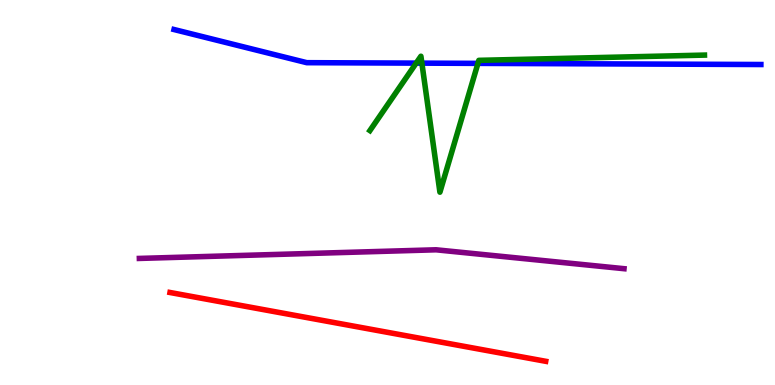[{'lines': ['blue', 'red'], 'intersections': []}, {'lines': ['green', 'red'], 'intersections': []}, {'lines': ['purple', 'red'], 'intersections': []}, {'lines': ['blue', 'green'], 'intersections': [{'x': 5.37, 'y': 8.36}, {'x': 5.44, 'y': 8.36}, {'x': 6.17, 'y': 8.35}]}, {'lines': ['blue', 'purple'], 'intersections': []}, {'lines': ['green', 'purple'], 'intersections': []}]